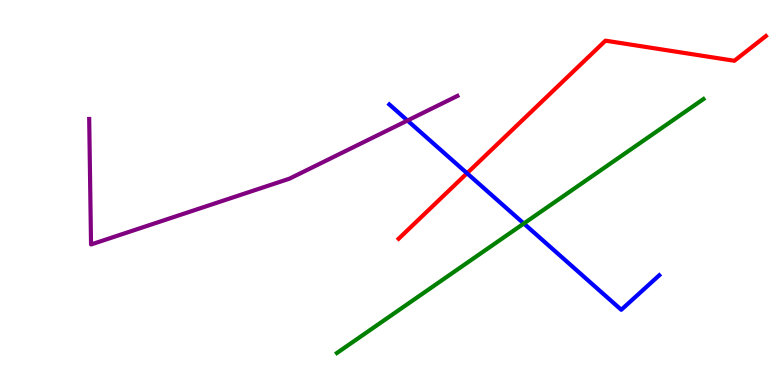[{'lines': ['blue', 'red'], 'intersections': [{'x': 6.03, 'y': 5.5}]}, {'lines': ['green', 'red'], 'intersections': []}, {'lines': ['purple', 'red'], 'intersections': []}, {'lines': ['blue', 'green'], 'intersections': [{'x': 6.76, 'y': 4.19}]}, {'lines': ['blue', 'purple'], 'intersections': [{'x': 5.26, 'y': 6.87}]}, {'lines': ['green', 'purple'], 'intersections': []}]